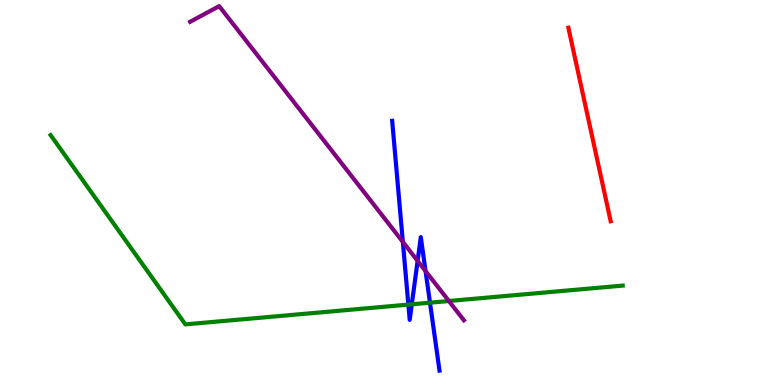[{'lines': ['blue', 'red'], 'intersections': []}, {'lines': ['green', 'red'], 'intersections': []}, {'lines': ['purple', 'red'], 'intersections': []}, {'lines': ['blue', 'green'], 'intersections': [{'x': 5.27, 'y': 2.09}, {'x': 5.31, 'y': 2.1}, {'x': 5.55, 'y': 2.14}]}, {'lines': ['blue', 'purple'], 'intersections': [{'x': 5.2, 'y': 3.72}, {'x': 5.39, 'y': 3.22}, {'x': 5.49, 'y': 2.96}]}, {'lines': ['green', 'purple'], 'intersections': [{'x': 5.79, 'y': 2.18}]}]